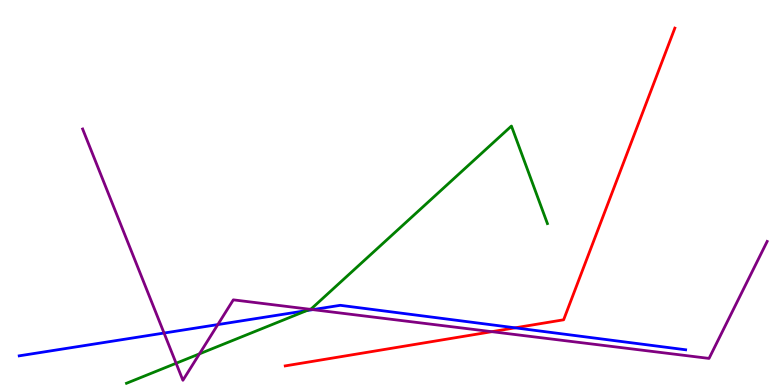[{'lines': ['blue', 'red'], 'intersections': [{'x': 6.65, 'y': 1.49}]}, {'lines': ['green', 'red'], 'intersections': []}, {'lines': ['purple', 'red'], 'intersections': [{'x': 6.35, 'y': 1.38}]}, {'lines': ['blue', 'green'], 'intersections': [{'x': 3.96, 'y': 1.93}]}, {'lines': ['blue', 'purple'], 'intersections': [{'x': 2.12, 'y': 1.35}, {'x': 2.81, 'y': 1.57}, {'x': 4.04, 'y': 1.96}]}, {'lines': ['green', 'purple'], 'intersections': [{'x': 2.27, 'y': 0.564}, {'x': 2.57, 'y': 0.809}, {'x': 4.0, 'y': 1.97}]}]